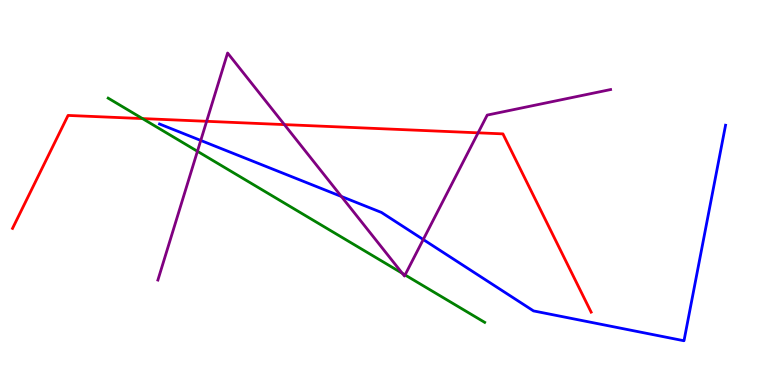[{'lines': ['blue', 'red'], 'intersections': []}, {'lines': ['green', 'red'], 'intersections': [{'x': 1.84, 'y': 6.92}]}, {'lines': ['purple', 'red'], 'intersections': [{'x': 2.67, 'y': 6.85}, {'x': 3.67, 'y': 6.76}, {'x': 6.17, 'y': 6.55}]}, {'lines': ['blue', 'green'], 'intersections': []}, {'lines': ['blue', 'purple'], 'intersections': [{'x': 2.59, 'y': 6.35}, {'x': 4.4, 'y': 4.9}, {'x': 5.46, 'y': 3.78}]}, {'lines': ['green', 'purple'], 'intersections': [{'x': 2.55, 'y': 6.07}, {'x': 5.19, 'y': 2.9}, {'x': 5.23, 'y': 2.86}]}]